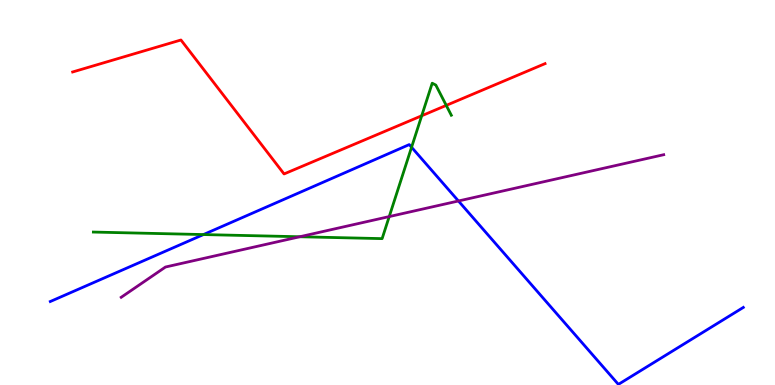[{'lines': ['blue', 'red'], 'intersections': []}, {'lines': ['green', 'red'], 'intersections': [{'x': 5.44, 'y': 6.99}, {'x': 5.76, 'y': 7.26}]}, {'lines': ['purple', 'red'], 'intersections': []}, {'lines': ['blue', 'green'], 'intersections': [{'x': 2.63, 'y': 3.91}, {'x': 5.31, 'y': 6.18}]}, {'lines': ['blue', 'purple'], 'intersections': [{'x': 5.92, 'y': 4.78}]}, {'lines': ['green', 'purple'], 'intersections': [{'x': 3.87, 'y': 3.85}, {'x': 5.02, 'y': 4.37}]}]